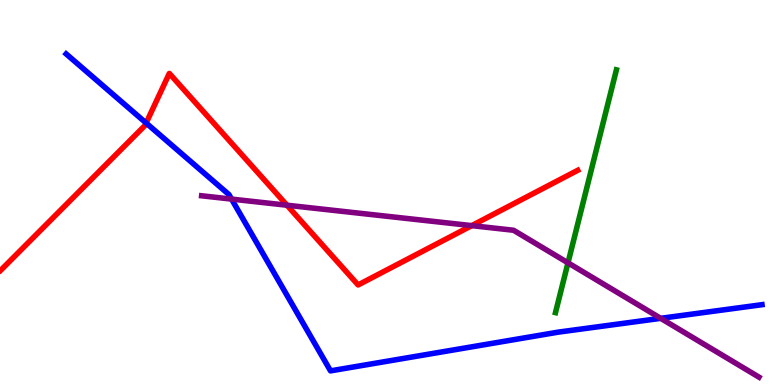[{'lines': ['blue', 'red'], 'intersections': [{'x': 1.89, 'y': 6.8}]}, {'lines': ['green', 'red'], 'intersections': []}, {'lines': ['purple', 'red'], 'intersections': [{'x': 3.7, 'y': 4.67}, {'x': 6.09, 'y': 4.14}]}, {'lines': ['blue', 'green'], 'intersections': []}, {'lines': ['blue', 'purple'], 'intersections': [{'x': 2.99, 'y': 4.83}, {'x': 8.53, 'y': 1.73}]}, {'lines': ['green', 'purple'], 'intersections': [{'x': 7.33, 'y': 3.17}]}]